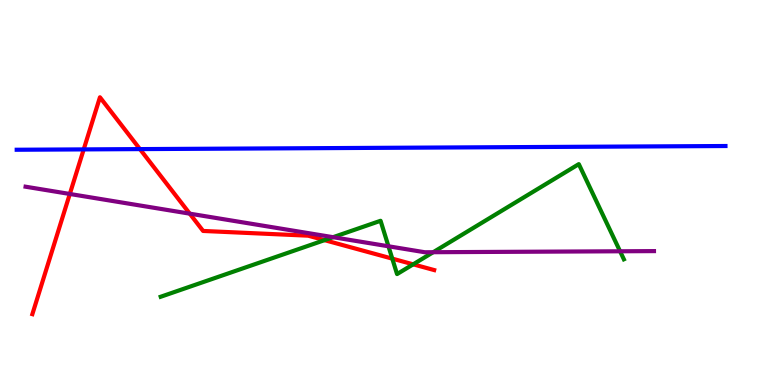[{'lines': ['blue', 'red'], 'intersections': [{'x': 1.08, 'y': 6.12}, {'x': 1.81, 'y': 6.13}]}, {'lines': ['green', 'red'], 'intersections': [{'x': 4.19, 'y': 3.76}, {'x': 5.06, 'y': 3.28}, {'x': 5.33, 'y': 3.13}]}, {'lines': ['purple', 'red'], 'intersections': [{'x': 0.901, 'y': 4.96}, {'x': 2.45, 'y': 4.45}]}, {'lines': ['blue', 'green'], 'intersections': []}, {'lines': ['blue', 'purple'], 'intersections': []}, {'lines': ['green', 'purple'], 'intersections': [{'x': 4.3, 'y': 3.84}, {'x': 5.01, 'y': 3.6}, {'x': 5.59, 'y': 3.45}, {'x': 8.0, 'y': 3.47}]}]